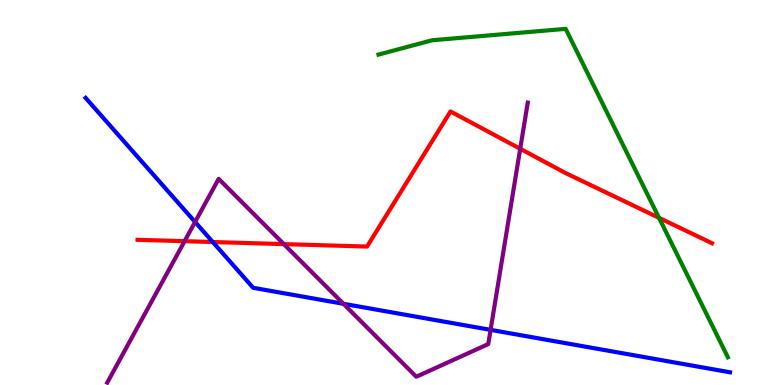[{'lines': ['blue', 'red'], 'intersections': [{'x': 2.75, 'y': 3.71}]}, {'lines': ['green', 'red'], 'intersections': [{'x': 8.5, 'y': 4.34}]}, {'lines': ['purple', 'red'], 'intersections': [{'x': 2.38, 'y': 3.74}, {'x': 3.66, 'y': 3.66}, {'x': 6.71, 'y': 6.14}]}, {'lines': ['blue', 'green'], 'intersections': []}, {'lines': ['blue', 'purple'], 'intersections': [{'x': 2.52, 'y': 4.23}, {'x': 4.43, 'y': 2.11}, {'x': 6.33, 'y': 1.43}]}, {'lines': ['green', 'purple'], 'intersections': []}]